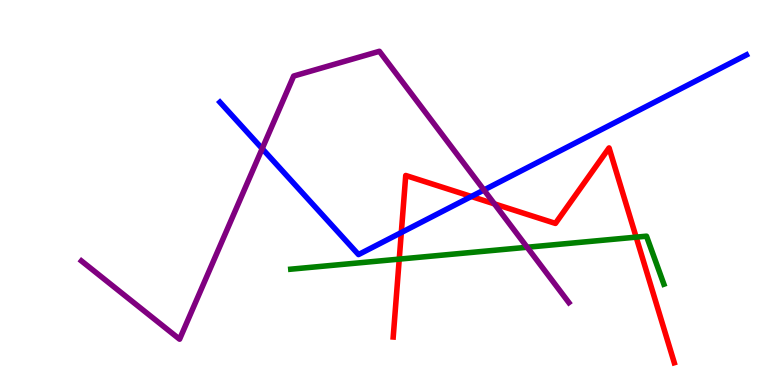[{'lines': ['blue', 'red'], 'intersections': [{'x': 5.18, 'y': 3.96}, {'x': 6.08, 'y': 4.9}]}, {'lines': ['green', 'red'], 'intersections': [{'x': 5.15, 'y': 3.27}, {'x': 8.21, 'y': 3.84}]}, {'lines': ['purple', 'red'], 'intersections': [{'x': 6.38, 'y': 4.7}]}, {'lines': ['blue', 'green'], 'intersections': []}, {'lines': ['blue', 'purple'], 'intersections': [{'x': 3.38, 'y': 6.14}, {'x': 6.24, 'y': 5.06}]}, {'lines': ['green', 'purple'], 'intersections': [{'x': 6.8, 'y': 3.58}]}]